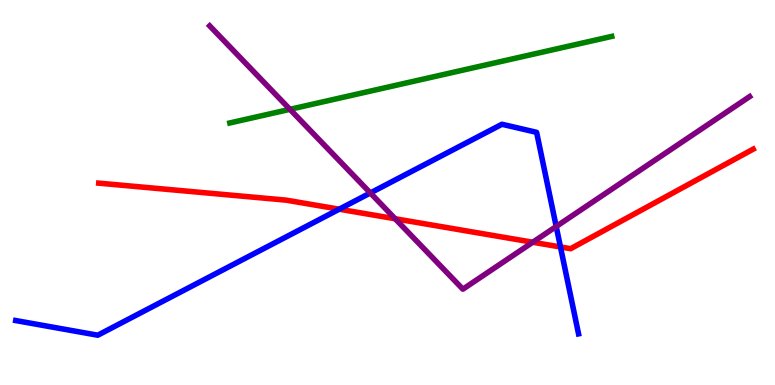[{'lines': ['blue', 'red'], 'intersections': [{'x': 4.38, 'y': 4.57}, {'x': 7.23, 'y': 3.59}]}, {'lines': ['green', 'red'], 'intersections': []}, {'lines': ['purple', 'red'], 'intersections': [{'x': 5.1, 'y': 4.32}, {'x': 6.87, 'y': 3.71}]}, {'lines': ['blue', 'green'], 'intersections': []}, {'lines': ['blue', 'purple'], 'intersections': [{'x': 4.78, 'y': 4.99}, {'x': 7.18, 'y': 4.12}]}, {'lines': ['green', 'purple'], 'intersections': [{'x': 3.74, 'y': 7.16}]}]